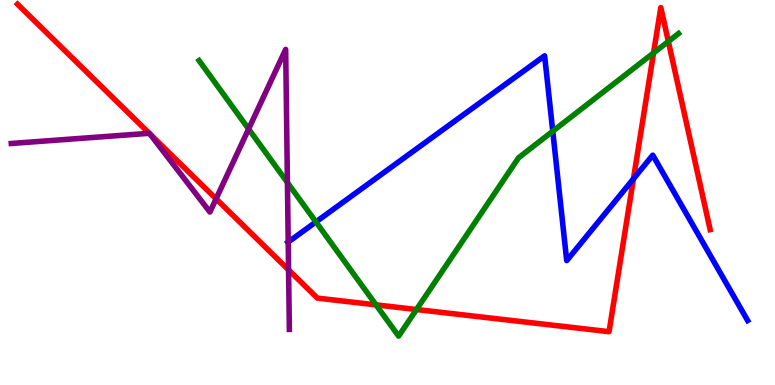[{'lines': ['blue', 'red'], 'intersections': [{'x': 8.17, 'y': 5.36}]}, {'lines': ['green', 'red'], 'intersections': [{'x': 4.85, 'y': 2.08}, {'x': 5.37, 'y': 1.96}, {'x': 8.43, 'y': 8.62}, {'x': 8.62, 'y': 8.92}]}, {'lines': ['purple', 'red'], 'intersections': [{'x': 1.93, 'y': 6.54}, {'x': 1.94, 'y': 6.52}, {'x': 2.79, 'y': 4.84}, {'x': 3.72, 'y': 2.99}]}, {'lines': ['blue', 'green'], 'intersections': [{'x': 4.08, 'y': 4.24}, {'x': 7.13, 'y': 6.59}]}, {'lines': ['blue', 'purple'], 'intersections': [{'x': 3.72, 'y': 3.71}]}, {'lines': ['green', 'purple'], 'intersections': [{'x': 3.21, 'y': 6.65}, {'x': 3.71, 'y': 5.26}]}]